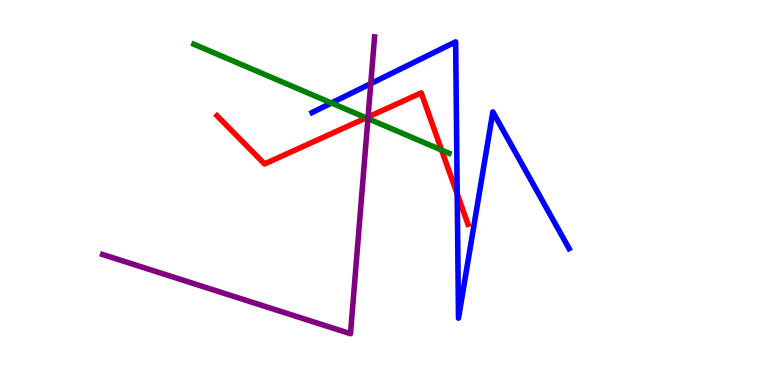[{'lines': ['blue', 'red'], 'intersections': [{'x': 5.9, 'y': 4.96}]}, {'lines': ['green', 'red'], 'intersections': [{'x': 4.72, 'y': 6.94}, {'x': 5.7, 'y': 6.1}]}, {'lines': ['purple', 'red'], 'intersections': [{'x': 4.75, 'y': 6.96}]}, {'lines': ['blue', 'green'], 'intersections': [{'x': 4.28, 'y': 7.32}]}, {'lines': ['blue', 'purple'], 'intersections': [{'x': 4.78, 'y': 7.83}]}, {'lines': ['green', 'purple'], 'intersections': [{'x': 4.75, 'y': 6.92}]}]